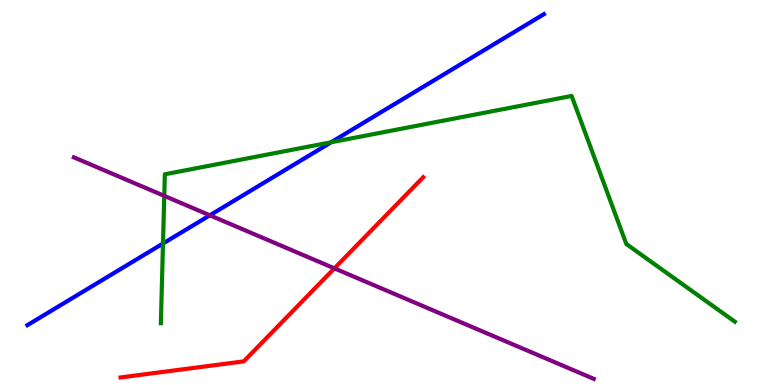[{'lines': ['blue', 'red'], 'intersections': []}, {'lines': ['green', 'red'], 'intersections': []}, {'lines': ['purple', 'red'], 'intersections': [{'x': 4.31, 'y': 3.03}]}, {'lines': ['blue', 'green'], 'intersections': [{'x': 2.1, 'y': 3.67}, {'x': 4.27, 'y': 6.3}]}, {'lines': ['blue', 'purple'], 'intersections': [{'x': 2.71, 'y': 4.41}]}, {'lines': ['green', 'purple'], 'intersections': [{'x': 2.12, 'y': 4.91}]}]